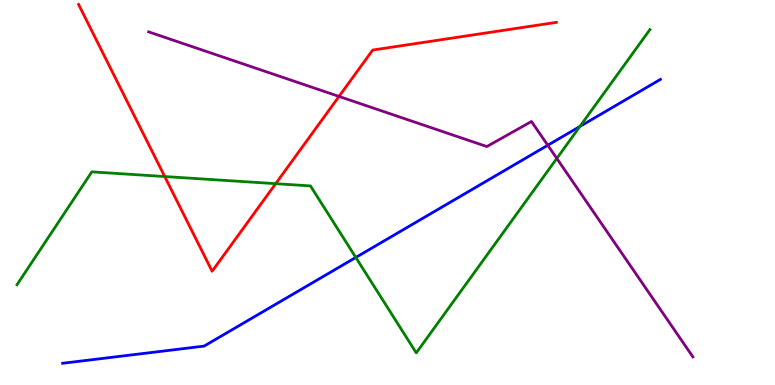[{'lines': ['blue', 'red'], 'intersections': []}, {'lines': ['green', 'red'], 'intersections': [{'x': 2.13, 'y': 5.41}, {'x': 3.56, 'y': 5.23}]}, {'lines': ['purple', 'red'], 'intersections': [{'x': 4.37, 'y': 7.5}]}, {'lines': ['blue', 'green'], 'intersections': [{'x': 4.59, 'y': 3.31}, {'x': 7.48, 'y': 6.72}]}, {'lines': ['blue', 'purple'], 'intersections': [{'x': 7.07, 'y': 6.23}]}, {'lines': ['green', 'purple'], 'intersections': [{'x': 7.18, 'y': 5.88}]}]